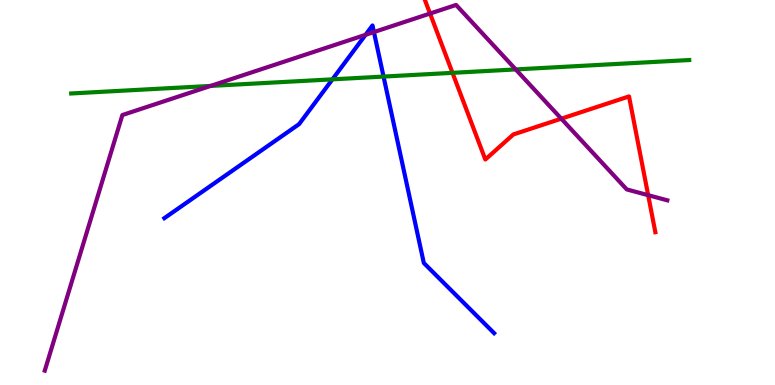[{'lines': ['blue', 'red'], 'intersections': []}, {'lines': ['green', 'red'], 'intersections': [{'x': 5.84, 'y': 8.11}]}, {'lines': ['purple', 'red'], 'intersections': [{'x': 5.55, 'y': 9.65}, {'x': 7.24, 'y': 6.92}, {'x': 8.36, 'y': 4.93}]}, {'lines': ['blue', 'green'], 'intersections': [{'x': 4.29, 'y': 7.94}, {'x': 4.95, 'y': 8.01}]}, {'lines': ['blue', 'purple'], 'intersections': [{'x': 4.72, 'y': 9.1}, {'x': 4.82, 'y': 9.17}]}, {'lines': ['green', 'purple'], 'intersections': [{'x': 2.72, 'y': 7.77}, {'x': 6.65, 'y': 8.2}]}]